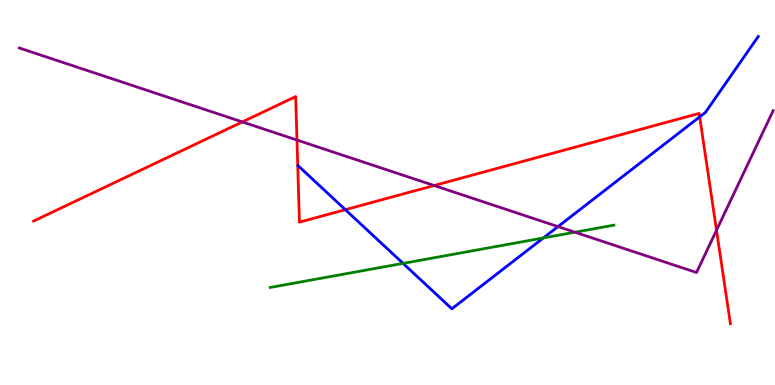[{'lines': ['blue', 'red'], 'intersections': [{'x': 4.46, 'y': 4.55}, {'x': 9.03, 'y': 6.96}]}, {'lines': ['green', 'red'], 'intersections': []}, {'lines': ['purple', 'red'], 'intersections': [{'x': 3.13, 'y': 6.83}, {'x': 3.83, 'y': 6.36}, {'x': 5.6, 'y': 5.18}, {'x': 9.25, 'y': 4.02}]}, {'lines': ['blue', 'green'], 'intersections': [{'x': 5.2, 'y': 3.16}, {'x': 7.01, 'y': 3.82}]}, {'lines': ['blue', 'purple'], 'intersections': [{'x': 7.2, 'y': 4.11}]}, {'lines': ['green', 'purple'], 'intersections': [{'x': 7.42, 'y': 3.97}]}]